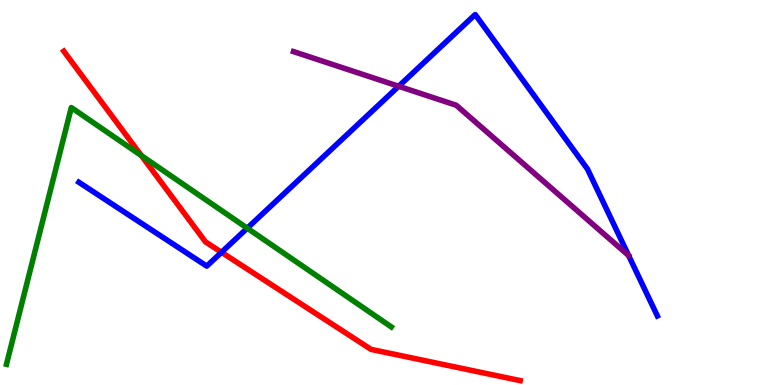[{'lines': ['blue', 'red'], 'intersections': [{'x': 2.86, 'y': 3.45}]}, {'lines': ['green', 'red'], 'intersections': [{'x': 1.82, 'y': 5.96}]}, {'lines': ['purple', 'red'], 'intersections': []}, {'lines': ['blue', 'green'], 'intersections': [{'x': 3.19, 'y': 4.07}]}, {'lines': ['blue', 'purple'], 'intersections': [{'x': 5.14, 'y': 7.76}]}, {'lines': ['green', 'purple'], 'intersections': []}]